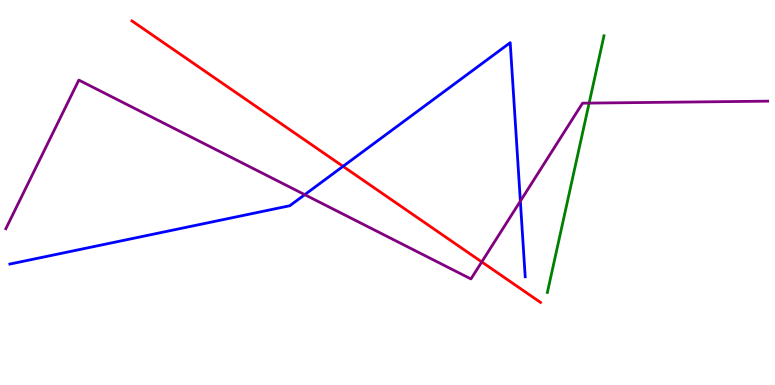[{'lines': ['blue', 'red'], 'intersections': [{'x': 4.43, 'y': 5.68}]}, {'lines': ['green', 'red'], 'intersections': []}, {'lines': ['purple', 'red'], 'intersections': [{'x': 6.22, 'y': 3.2}]}, {'lines': ['blue', 'green'], 'intersections': []}, {'lines': ['blue', 'purple'], 'intersections': [{'x': 3.93, 'y': 4.94}, {'x': 6.71, 'y': 4.78}]}, {'lines': ['green', 'purple'], 'intersections': [{'x': 7.6, 'y': 7.32}]}]